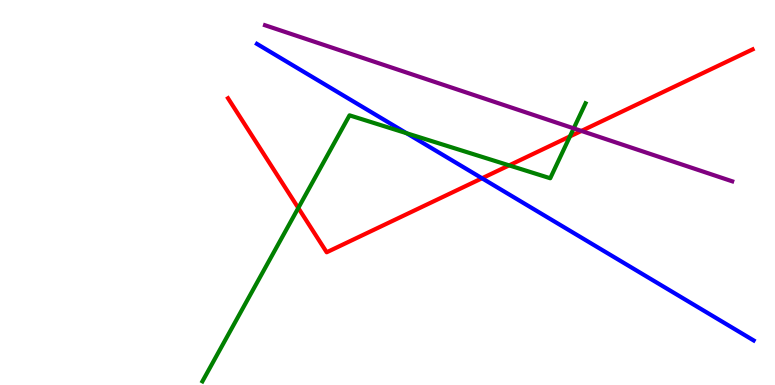[{'lines': ['blue', 'red'], 'intersections': [{'x': 6.22, 'y': 5.37}]}, {'lines': ['green', 'red'], 'intersections': [{'x': 3.85, 'y': 4.6}, {'x': 6.57, 'y': 5.7}, {'x': 7.35, 'y': 6.46}]}, {'lines': ['purple', 'red'], 'intersections': [{'x': 7.5, 'y': 6.6}]}, {'lines': ['blue', 'green'], 'intersections': [{'x': 5.25, 'y': 6.54}]}, {'lines': ['blue', 'purple'], 'intersections': []}, {'lines': ['green', 'purple'], 'intersections': [{'x': 7.4, 'y': 6.67}]}]